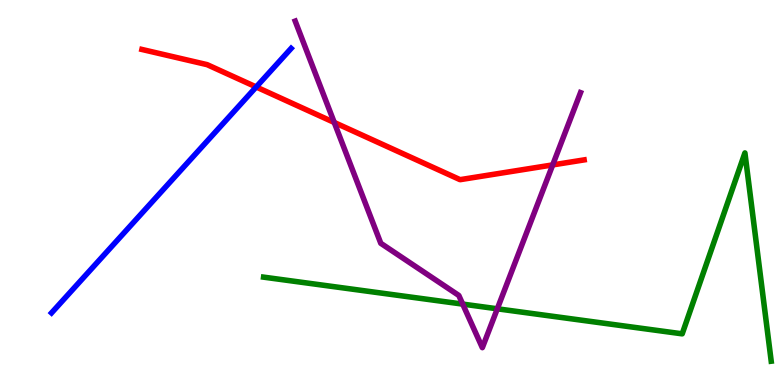[{'lines': ['blue', 'red'], 'intersections': [{'x': 3.31, 'y': 7.74}]}, {'lines': ['green', 'red'], 'intersections': []}, {'lines': ['purple', 'red'], 'intersections': [{'x': 4.31, 'y': 6.82}, {'x': 7.13, 'y': 5.72}]}, {'lines': ['blue', 'green'], 'intersections': []}, {'lines': ['blue', 'purple'], 'intersections': []}, {'lines': ['green', 'purple'], 'intersections': [{'x': 5.97, 'y': 2.1}, {'x': 6.42, 'y': 1.98}]}]